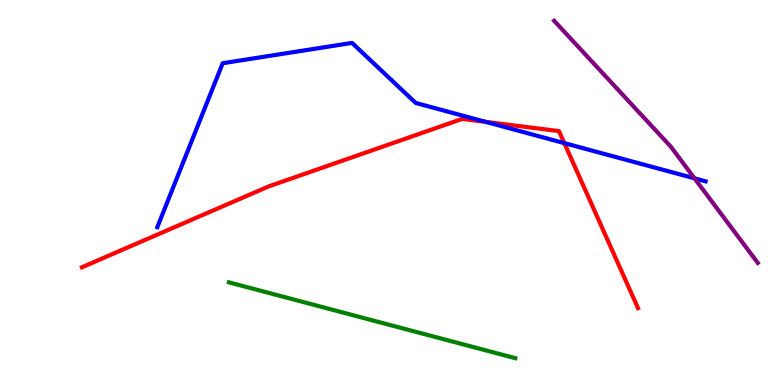[{'lines': ['blue', 'red'], 'intersections': [{'x': 6.27, 'y': 6.83}, {'x': 7.28, 'y': 6.28}]}, {'lines': ['green', 'red'], 'intersections': []}, {'lines': ['purple', 'red'], 'intersections': []}, {'lines': ['blue', 'green'], 'intersections': []}, {'lines': ['blue', 'purple'], 'intersections': [{'x': 8.96, 'y': 5.37}]}, {'lines': ['green', 'purple'], 'intersections': []}]